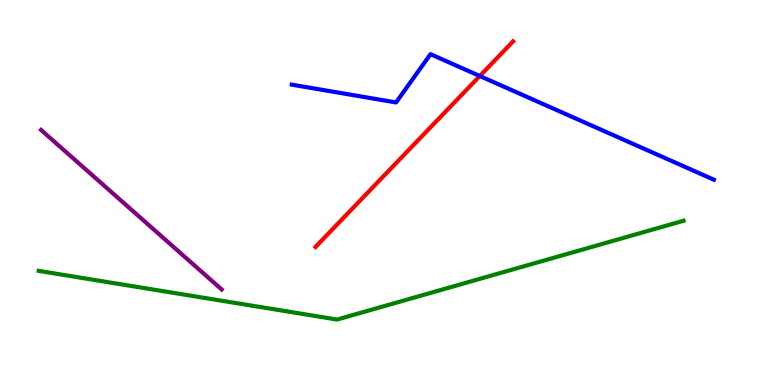[{'lines': ['blue', 'red'], 'intersections': [{'x': 6.19, 'y': 8.03}]}, {'lines': ['green', 'red'], 'intersections': []}, {'lines': ['purple', 'red'], 'intersections': []}, {'lines': ['blue', 'green'], 'intersections': []}, {'lines': ['blue', 'purple'], 'intersections': []}, {'lines': ['green', 'purple'], 'intersections': []}]